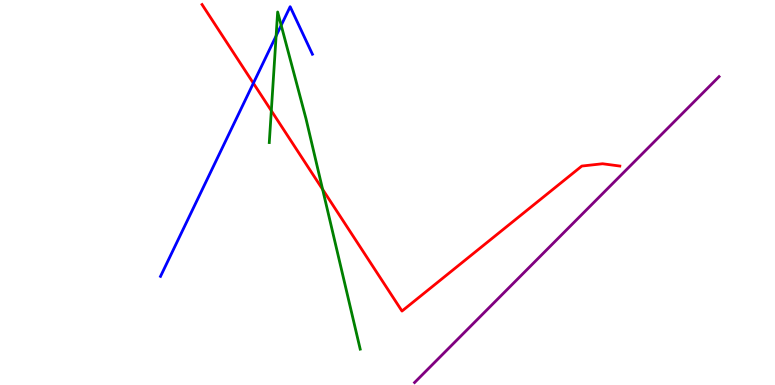[{'lines': ['blue', 'red'], 'intersections': [{'x': 3.27, 'y': 7.84}]}, {'lines': ['green', 'red'], 'intersections': [{'x': 3.5, 'y': 7.12}, {'x': 4.16, 'y': 5.08}]}, {'lines': ['purple', 'red'], 'intersections': []}, {'lines': ['blue', 'green'], 'intersections': [{'x': 3.56, 'y': 9.07}, {'x': 3.63, 'y': 9.34}]}, {'lines': ['blue', 'purple'], 'intersections': []}, {'lines': ['green', 'purple'], 'intersections': []}]